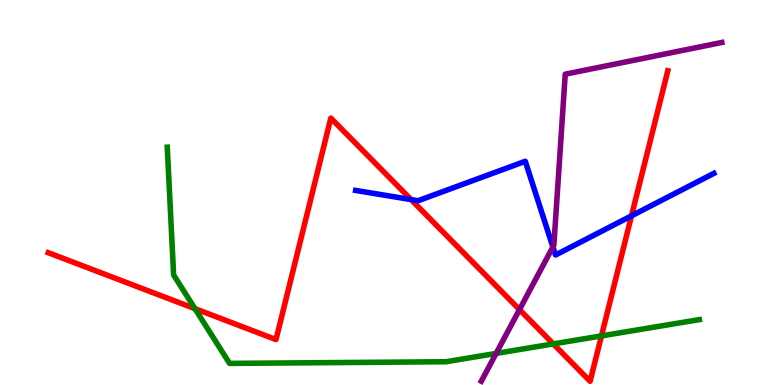[{'lines': ['blue', 'red'], 'intersections': [{'x': 5.3, 'y': 4.82}, {'x': 8.15, 'y': 4.39}]}, {'lines': ['green', 'red'], 'intersections': [{'x': 2.52, 'y': 1.98}, {'x': 7.14, 'y': 1.07}, {'x': 7.76, 'y': 1.28}]}, {'lines': ['purple', 'red'], 'intersections': [{'x': 6.7, 'y': 1.96}]}, {'lines': ['blue', 'green'], 'intersections': []}, {'lines': ['blue', 'purple'], 'intersections': [{'x': 7.13, 'y': 3.59}]}, {'lines': ['green', 'purple'], 'intersections': [{'x': 6.4, 'y': 0.82}]}]